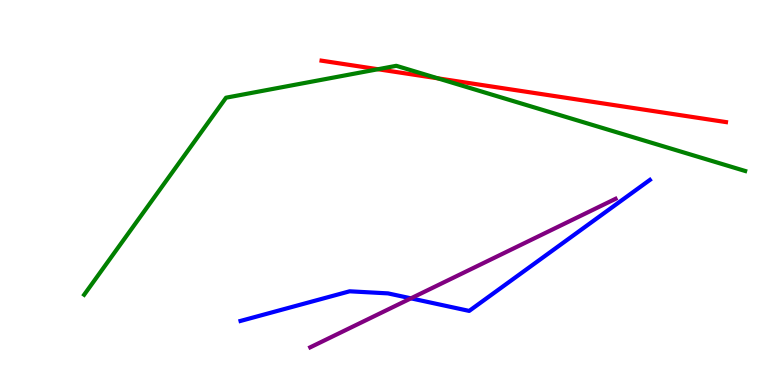[{'lines': ['blue', 'red'], 'intersections': []}, {'lines': ['green', 'red'], 'intersections': [{'x': 4.88, 'y': 8.2}, {'x': 5.65, 'y': 7.97}]}, {'lines': ['purple', 'red'], 'intersections': []}, {'lines': ['blue', 'green'], 'intersections': []}, {'lines': ['blue', 'purple'], 'intersections': [{'x': 5.3, 'y': 2.25}]}, {'lines': ['green', 'purple'], 'intersections': []}]